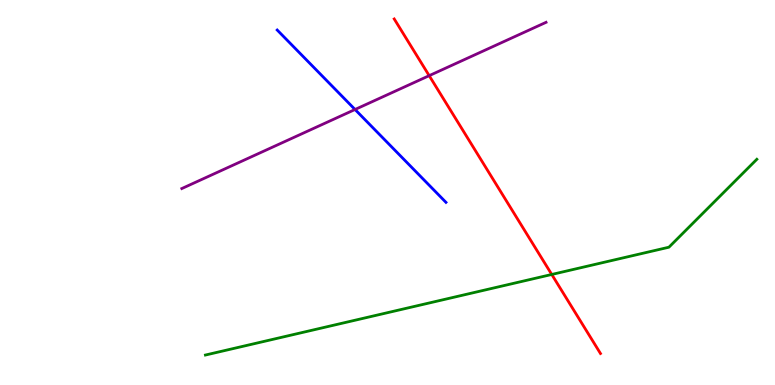[{'lines': ['blue', 'red'], 'intersections': []}, {'lines': ['green', 'red'], 'intersections': [{'x': 7.12, 'y': 2.87}]}, {'lines': ['purple', 'red'], 'intersections': [{'x': 5.54, 'y': 8.03}]}, {'lines': ['blue', 'green'], 'intersections': []}, {'lines': ['blue', 'purple'], 'intersections': [{'x': 4.58, 'y': 7.16}]}, {'lines': ['green', 'purple'], 'intersections': []}]